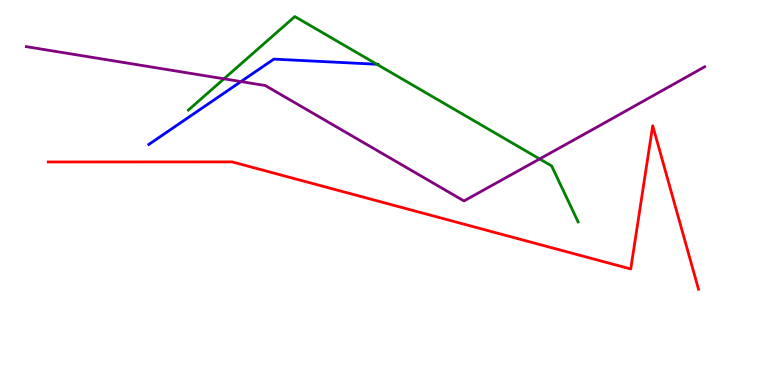[{'lines': ['blue', 'red'], 'intersections': []}, {'lines': ['green', 'red'], 'intersections': []}, {'lines': ['purple', 'red'], 'intersections': []}, {'lines': ['blue', 'green'], 'intersections': [{'x': 4.86, 'y': 8.33}]}, {'lines': ['blue', 'purple'], 'intersections': [{'x': 3.11, 'y': 7.88}]}, {'lines': ['green', 'purple'], 'intersections': [{'x': 2.89, 'y': 7.95}, {'x': 6.96, 'y': 5.87}]}]